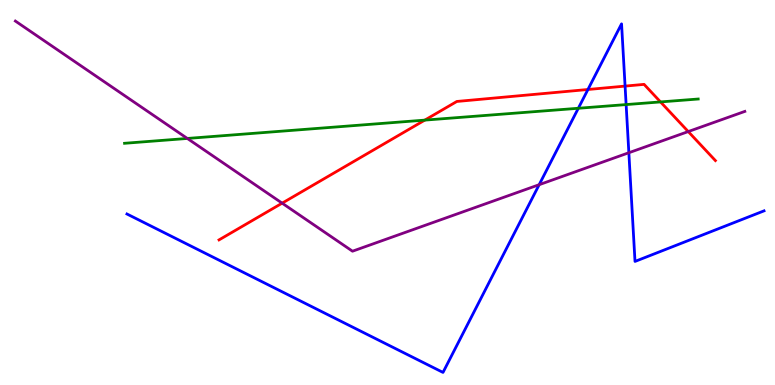[{'lines': ['blue', 'red'], 'intersections': [{'x': 7.59, 'y': 7.68}, {'x': 8.07, 'y': 7.76}]}, {'lines': ['green', 'red'], 'intersections': [{'x': 5.48, 'y': 6.88}, {'x': 8.52, 'y': 7.35}]}, {'lines': ['purple', 'red'], 'intersections': [{'x': 3.64, 'y': 4.72}, {'x': 8.88, 'y': 6.58}]}, {'lines': ['blue', 'green'], 'intersections': [{'x': 7.46, 'y': 7.19}, {'x': 8.08, 'y': 7.28}]}, {'lines': ['blue', 'purple'], 'intersections': [{'x': 6.96, 'y': 5.2}, {'x': 8.11, 'y': 6.03}]}, {'lines': ['green', 'purple'], 'intersections': [{'x': 2.42, 'y': 6.4}]}]